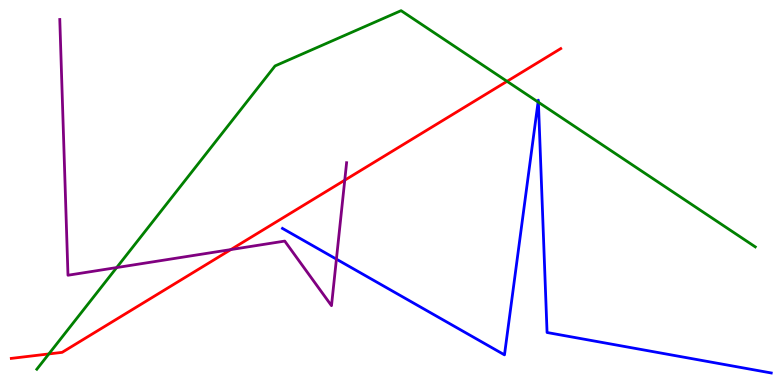[{'lines': ['blue', 'red'], 'intersections': []}, {'lines': ['green', 'red'], 'intersections': [{'x': 0.63, 'y': 0.807}, {'x': 6.54, 'y': 7.89}]}, {'lines': ['purple', 'red'], 'intersections': [{'x': 2.98, 'y': 3.52}, {'x': 4.45, 'y': 5.32}]}, {'lines': ['blue', 'green'], 'intersections': [{'x': 6.94, 'y': 7.35}, {'x': 6.95, 'y': 7.34}]}, {'lines': ['blue', 'purple'], 'intersections': [{'x': 4.34, 'y': 3.27}]}, {'lines': ['green', 'purple'], 'intersections': [{'x': 1.51, 'y': 3.05}]}]